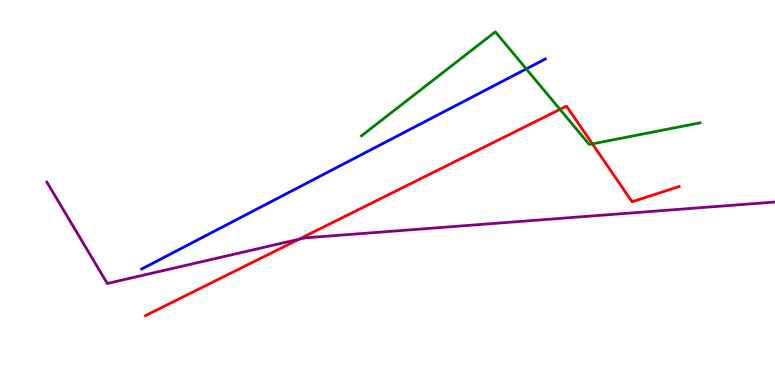[{'lines': ['blue', 'red'], 'intersections': []}, {'lines': ['green', 'red'], 'intersections': [{'x': 7.23, 'y': 7.16}, {'x': 7.64, 'y': 6.26}]}, {'lines': ['purple', 'red'], 'intersections': [{'x': 3.86, 'y': 3.79}]}, {'lines': ['blue', 'green'], 'intersections': [{'x': 6.79, 'y': 8.21}]}, {'lines': ['blue', 'purple'], 'intersections': []}, {'lines': ['green', 'purple'], 'intersections': []}]